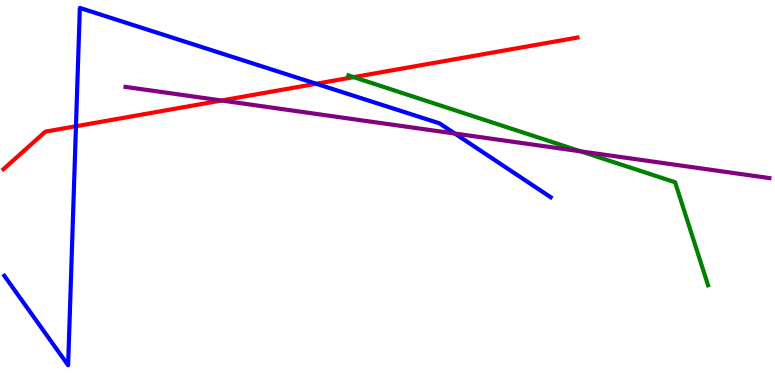[{'lines': ['blue', 'red'], 'intersections': [{'x': 0.98, 'y': 6.72}, {'x': 4.08, 'y': 7.82}]}, {'lines': ['green', 'red'], 'intersections': [{'x': 4.56, 'y': 8.0}]}, {'lines': ['purple', 'red'], 'intersections': [{'x': 2.86, 'y': 7.39}]}, {'lines': ['blue', 'green'], 'intersections': []}, {'lines': ['blue', 'purple'], 'intersections': [{'x': 5.87, 'y': 6.53}]}, {'lines': ['green', 'purple'], 'intersections': [{'x': 7.49, 'y': 6.07}]}]